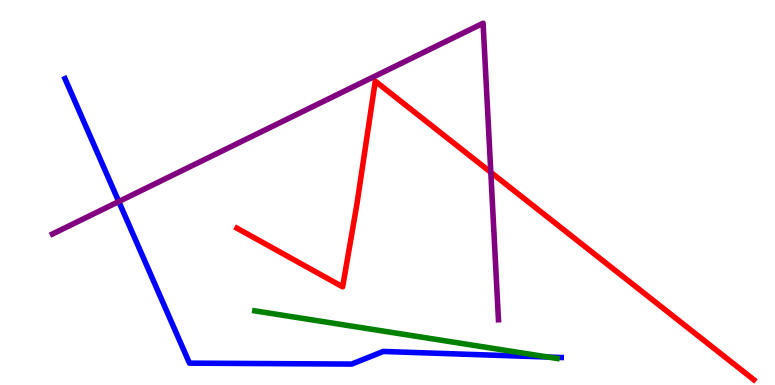[{'lines': ['blue', 'red'], 'intersections': []}, {'lines': ['green', 'red'], 'intersections': []}, {'lines': ['purple', 'red'], 'intersections': [{'x': 6.33, 'y': 5.52}]}, {'lines': ['blue', 'green'], 'intersections': [{'x': 7.07, 'y': 0.726}]}, {'lines': ['blue', 'purple'], 'intersections': [{'x': 1.53, 'y': 4.76}]}, {'lines': ['green', 'purple'], 'intersections': []}]